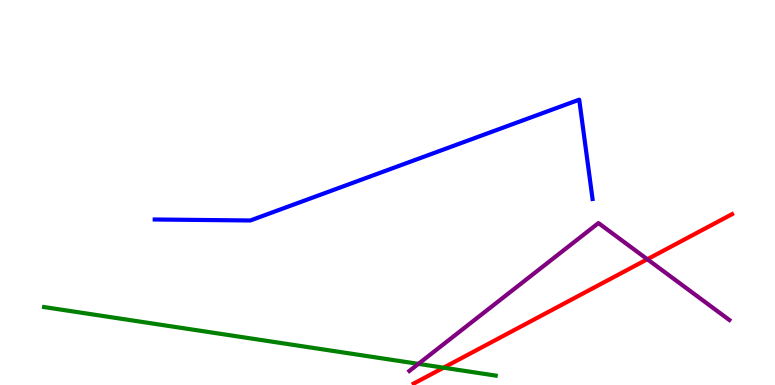[{'lines': ['blue', 'red'], 'intersections': []}, {'lines': ['green', 'red'], 'intersections': [{'x': 5.72, 'y': 0.45}]}, {'lines': ['purple', 'red'], 'intersections': [{'x': 8.35, 'y': 3.27}]}, {'lines': ['blue', 'green'], 'intersections': []}, {'lines': ['blue', 'purple'], 'intersections': []}, {'lines': ['green', 'purple'], 'intersections': [{'x': 5.4, 'y': 0.549}]}]